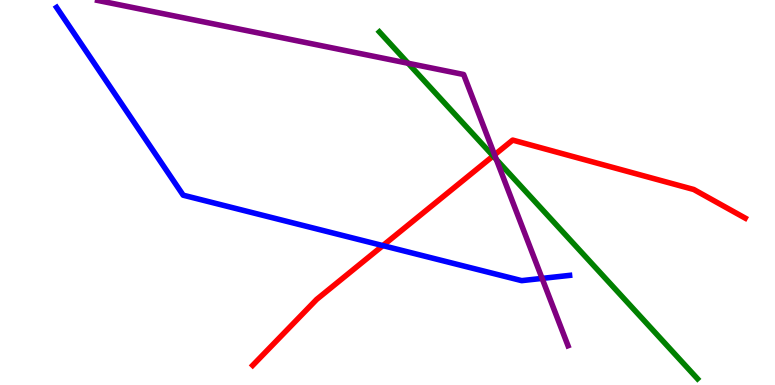[{'lines': ['blue', 'red'], 'intersections': [{'x': 4.94, 'y': 3.62}]}, {'lines': ['green', 'red'], 'intersections': [{'x': 6.36, 'y': 5.95}]}, {'lines': ['purple', 'red'], 'intersections': [{'x': 6.38, 'y': 5.98}]}, {'lines': ['blue', 'green'], 'intersections': []}, {'lines': ['blue', 'purple'], 'intersections': [{'x': 6.99, 'y': 2.77}]}, {'lines': ['green', 'purple'], 'intersections': [{'x': 5.27, 'y': 8.36}, {'x': 6.4, 'y': 5.86}]}]